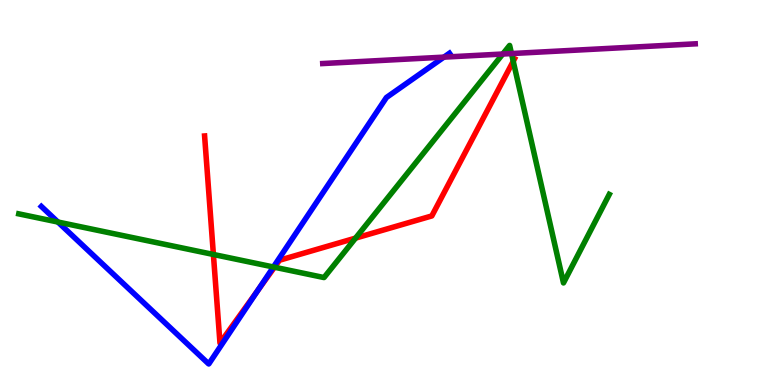[{'lines': ['blue', 'red'], 'intersections': [{'x': 3.33, 'y': 2.46}]}, {'lines': ['green', 'red'], 'intersections': [{'x': 2.75, 'y': 3.39}, {'x': 3.54, 'y': 3.06}, {'x': 4.59, 'y': 3.82}, {'x': 6.62, 'y': 8.41}]}, {'lines': ['purple', 'red'], 'intersections': []}, {'lines': ['blue', 'green'], 'intersections': [{'x': 0.747, 'y': 4.23}, {'x': 3.53, 'y': 3.07}]}, {'lines': ['blue', 'purple'], 'intersections': [{'x': 5.73, 'y': 8.52}]}, {'lines': ['green', 'purple'], 'intersections': [{'x': 6.49, 'y': 8.6}, {'x': 6.6, 'y': 8.61}]}]